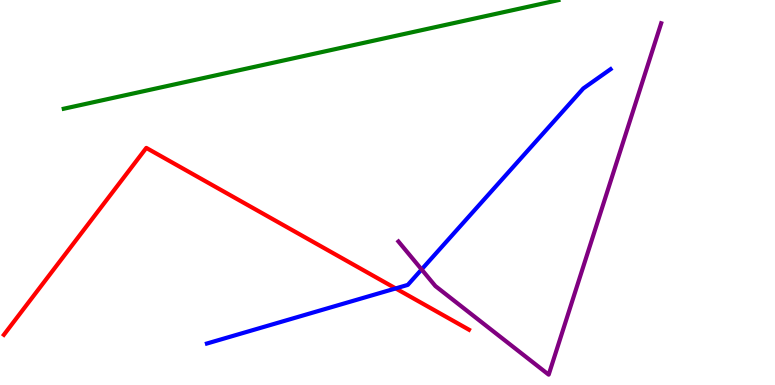[{'lines': ['blue', 'red'], 'intersections': [{'x': 5.11, 'y': 2.51}]}, {'lines': ['green', 'red'], 'intersections': []}, {'lines': ['purple', 'red'], 'intersections': []}, {'lines': ['blue', 'green'], 'intersections': []}, {'lines': ['blue', 'purple'], 'intersections': [{'x': 5.44, 'y': 3.0}]}, {'lines': ['green', 'purple'], 'intersections': []}]